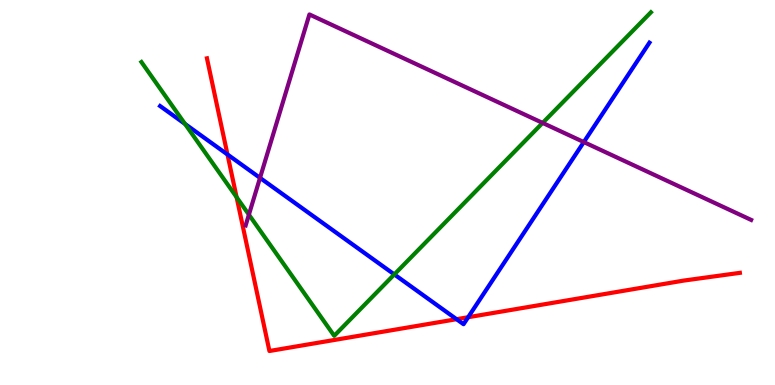[{'lines': ['blue', 'red'], 'intersections': [{'x': 2.94, 'y': 5.99}, {'x': 5.89, 'y': 1.71}, {'x': 6.04, 'y': 1.76}]}, {'lines': ['green', 'red'], 'intersections': [{'x': 3.05, 'y': 4.88}]}, {'lines': ['purple', 'red'], 'intersections': []}, {'lines': ['blue', 'green'], 'intersections': [{'x': 2.39, 'y': 6.78}, {'x': 5.09, 'y': 2.87}]}, {'lines': ['blue', 'purple'], 'intersections': [{'x': 3.36, 'y': 5.38}, {'x': 7.53, 'y': 6.31}]}, {'lines': ['green', 'purple'], 'intersections': [{'x': 3.21, 'y': 4.42}, {'x': 7.0, 'y': 6.81}]}]